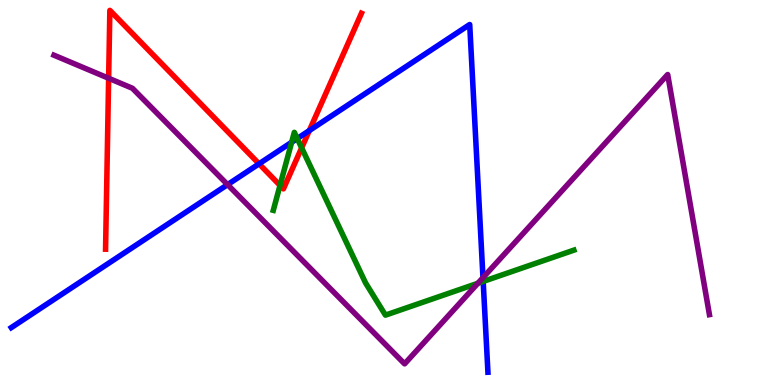[{'lines': ['blue', 'red'], 'intersections': [{'x': 3.34, 'y': 5.75}, {'x': 3.99, 'y': 6.61}]}, {'lines': ['green', 'red'], 'intersections': [{'x': 3.61, 'y': 5.18}, {'x': 3.89, 'y': 6.16}]}, {'lines': ['purple', 'red'], 'intersections': [{'x': 1.4, 'y': 7.97}]}, {'lines': ['blue', 'green'], 'intersections': [{'x': 3.76, 'y': 6.31}, {'x': 3.84, 'y': 6.4}, {'x': 6.23, 'y': 2.69}]}, {'lines': ['blue', 'purple'], 'intersections': [{'x': 2.94, 'y': 5.2}, {'x': 6.23, 'y': 2.79}]}, {'lines': ['green', 'purple'], 'intersections': [{'x': 6.17, 'y': 2.64}]}]